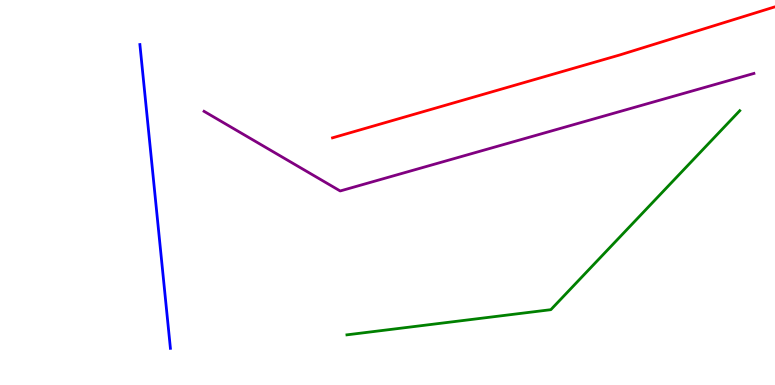[{'lines': ['blue', 'red'], 'intersections': []}, {'lines': ['green', 'red'], 'intersections': []}, {'lines': ['purple', 'red'], 'intersections': []}, {'lines': ['blue', 'green'], 'intersections': []}, {'lines': ['blue', 'purple'], 'intersections': []}, {'lines': ['green', 'purple'], 'intersections': []}]